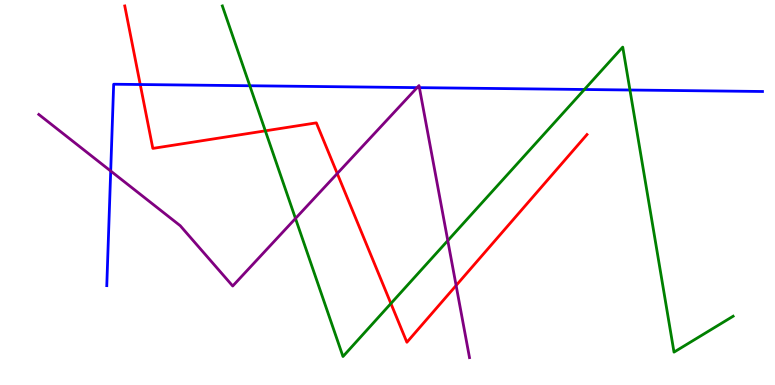[{'lines': ['blue', 'red'], 'intersections': [{'x': 1.81, 'y': 7.8}]}, {'lines': ['green', 'red'], 'intersections': [{'x': 3.42, 'y': 6.6}, {'x': 5.04, 'y': 2.12}]}, {'lines': ['purple', 'red'], 'intersections': [{'x': 4.35, 'y': 5.49}, {'x': 5.89, 'y': 2.58}]}, {'lines': ['blue', 'green'], 'intersections': [{'x': 3.22, 'y': 7.77}, {'x': 7.54, 'y': 7.68}, {'x': 8.13, 'y': 7.66}]}, {'lines': ['blue', 'purple'], 'intersections': [{'x': 1.43, 'y': 5.56}, {'x': 5.38, 'y': 7.72}, {'x': 5.41, 'y': 7.72}]}, {'lines': ['green', 'purple'], 'intersections': [{'x': 3.81, 'y': 4.33}, {'x': 5.78, 'y': 3.75}]}]